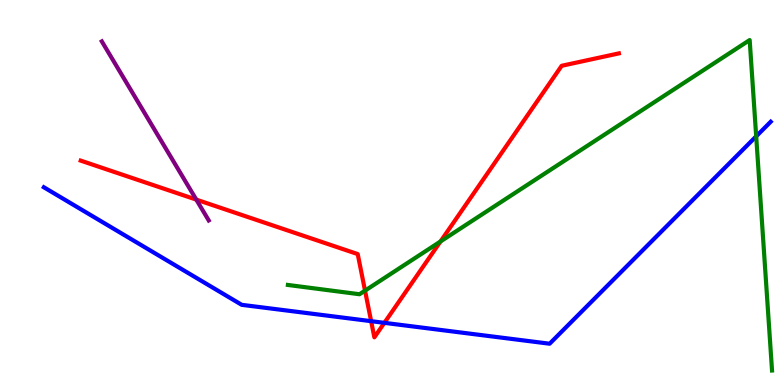[{'lines': ['blue', 'red'], 'intersections': [{'x': 4.79, 'y': 1.66}, {'x': 4.96, 'y': 1.61}]}, {'lines': ['green', 'red'], 'intersections': [{'x': 4.71, 'y': 2.45}, {'x': 5.68, 'y': 3.73}]}, {'lines': ['purple', 'red'], 'intersections': [{'x': 2.53, 'y': 4.81}]}, {'lines': ['blue', 'green'], 'intersections': [{'x': 9.76, 'y': 6.46}]}, {'lines': ['blue', 'purple'], 'intersections': []}, {'lines': ['green', 'purple'], 'intersections': []}]